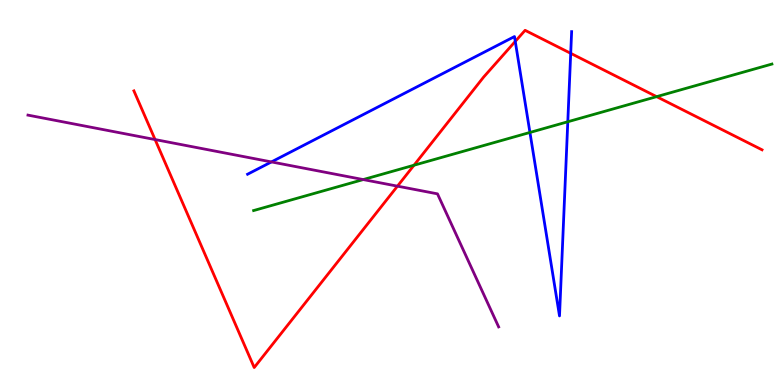[{'lines': ['blue', 'red'], 'intersections': [{'x': 6.65, 'y': 8.92}, {'x': 7.36, 'y': 8.61}]}, {'lines': ['green', 'red'], 'intersections': [{'x': 5.34, 'y': 5.71}, {'x': 8.47, 'y': 7.49}]}, {'lines': ['purple', 'red'], 'intersections': [{'x': 2.0, 'y': 6.38}, {'x': 5.13, 'y': 5.16}]}, {'lines': ['blue', 'green'], 'intersections': [{'x': 6.84, 'y': 6.56}, {'x': 7.33, 'y': 6.84}]}, {'lines': ['blue', 'purple'], 'intersections': [{'x': 3.5, 'y': 5.79}]}, {'lines': ['green', 'purple'], 'intersections': [{'x': 4.69, 'y': 5.34}]}]